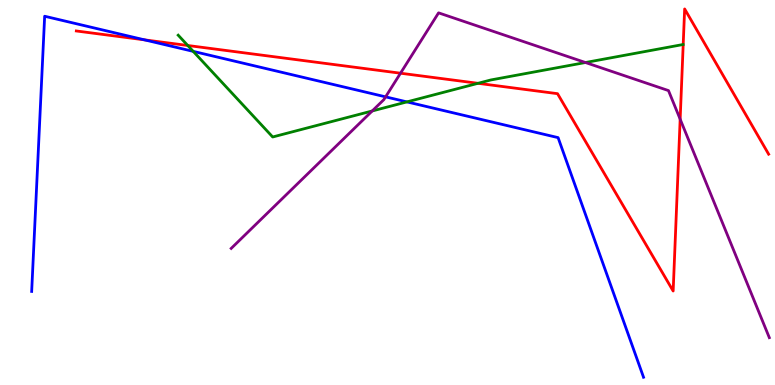[{'lines': ['blue', 'red'], 'intersections': [{'x': 1.87, 'y': 8.96}]}, {'lines': ['green', 'red'], 'intersections': [{'x': 2.42, 'y': 8.82}, {'x': 6.17, 'y': 7.84}]}, {'lines': ['purple', 'red'], 'intersections': [{'x': 5.17, 'y': 8.1}, {'x': 8.78, 'y': 6.9}]}, {'lines': ['blue', 'green'], 'intersections': [{'x': 2.49, 'y': 8.67}, {'x': 5.25, 'y': 7.35}]}, {'lines': ['blue', 'purple'], 'intersections': [{'x': 4.98, 'y': 7.48}]}, {'lines': ['green', 'purple'], 'intersections': [{'x': 4.8, 'y': 7.12}, {'x': 7.55, 'y': 8.38}]}]